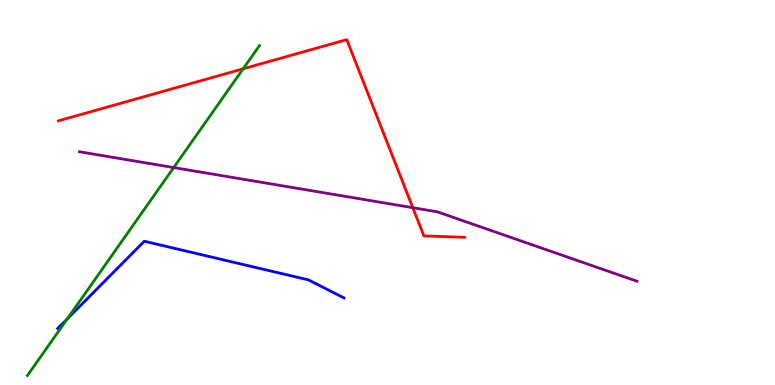[{'lines': ['blue', 'red'], 'intersections': []}, {'lines': ['green', 'red'], 'intersections': [{'x': 3.14, 'y': 8.21}]}, {'lines': ['purple', 'red'], 'intersections': [{'x': 5.33, 'y': 4.6}]}, {'lines': ['blue', 'green'], 'intersections': [{'x': 0.868, 'y': 1.72}]}, {'lines': ['blue', 'purple'], 'intersections': []}, {'lines': ['green', 'purple'], 'intersections': [{'x': 2.24, 'y': 5.65}]}]